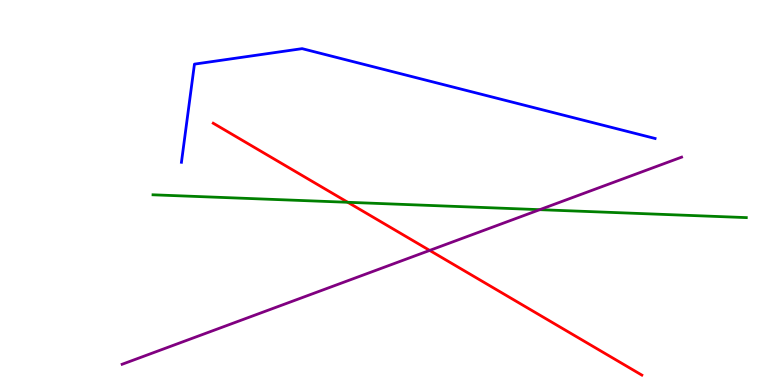[{'lines': ['blue', 'red'], 'intersections': []}, {'lines': ['green', 'red'], 'intersections': [{'x': 4.49, 'y': 4.75}]}, {'lines': ['purple', 'red'], 'intersections': [{'x': 5.54, 'y': 3.5}]}, {'lines': ['blue', 'green'], 'intersections': []}, {'lines': ['blue', 'purple'], 'intersections': []}, {'lines': ['green', 'purple'], 'intersections': [{'x': 6.96, 'y': 4.55}]}]